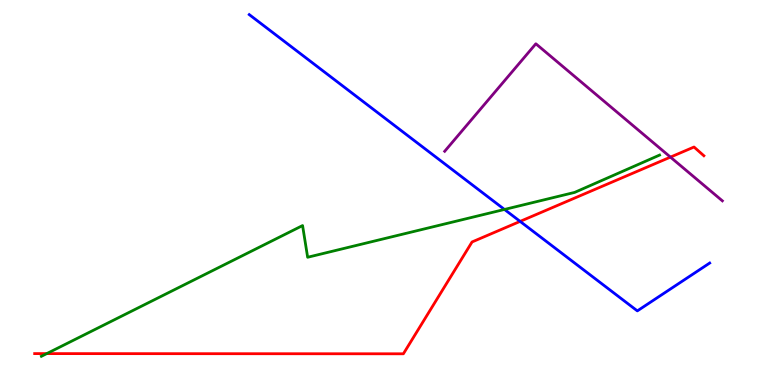[{'lines': ['blue', 'red'], 'intersections': [{'x': 6.71, 'y': 4.25}]}, {'lines': ['green', 'red'], 'intersections': [{'x': 0.603, 'y': 0.815}]}, {'lines': ['purple', 'red'], 'intersections': [{'x': 8.65, 'y': 5.92}]}, {'lines': ['blue', 'green'], 'intersections': [{'x': 6.51, 'y': 4.56}]}, {'lines': ['blue', 'purple'], 'intersections': []}, {'lines': ['green', 'purple'], 'intersections': []}]